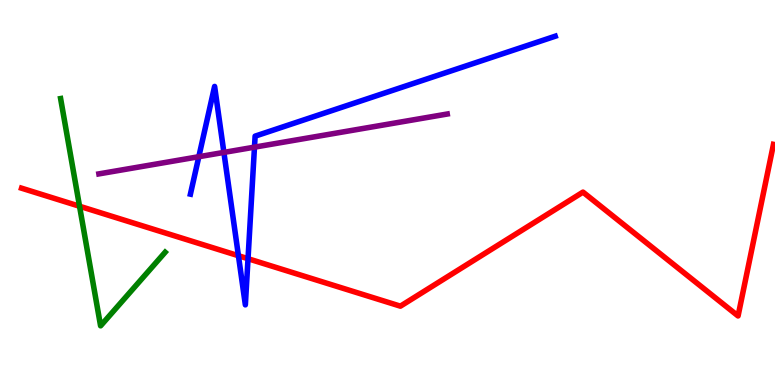[{'lines': ['blue', 'red'], 'intersections': [{'x': 3.08, 'y': 3.36}, {'x': 3.2, 'y': 3.28}]}, {'lines': ['green', 'red'], 'intersections': [{'x': 1.03, 'y': 4.64}]}, {'lines': ['purple', 'red'], 'intersections': []}, {'lines': ['blue', 'green'], 'intersections': []}, {'lines': ['blue', 'purple'], 'intersections': [{'x': 2.57, 'y': 5.93}, {'x': 2.89, 'y': 6.04}, {'x': 3.28, 'y': 6.18}]}, {'lines': ['green', 'purple'], 'intersections': []}]